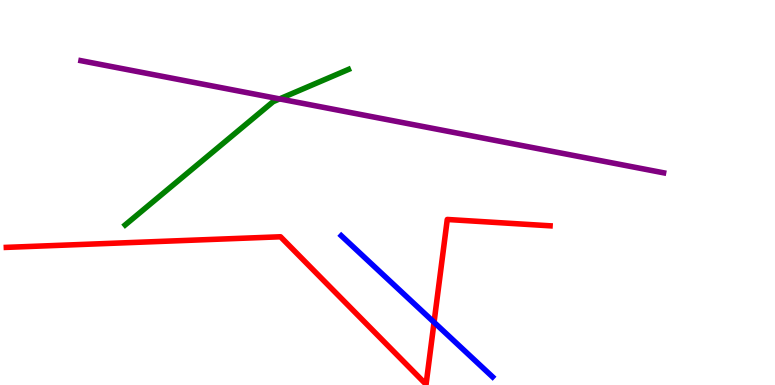[{'lines': ['blue', 'red'], 'intersections': [{'x': 5.6, 'y': 1.63}]}, {'lines': ['green', 'red'], 'intersections': []}, {'lines': ['purple', 'red'], 'intersections': []}, {'lines': ['blue', 'green'], 'intersections': []}, {'lines': ['blue', 'purple'], 'intersections': []}, {'lines': ['green', 'purple'], 'intersections': [{'x': 3.61, 'y': 7.43}]}]